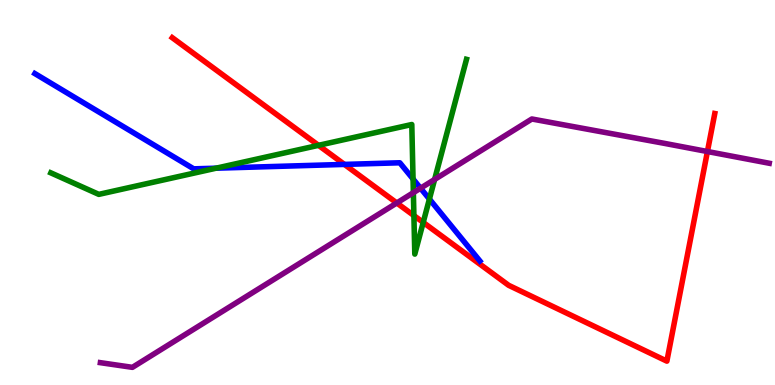[{'lines': ['blue', 'red'], 'intersections': [{'x': 4.44, 'y': 5.73}]}, {'lines': ['green', 'red'], 'intersections': [{'x': 4.11, 'y': 6.23}, {'x': 5.34, 'y': 4.4}, {'x': 5.46, 'y': 4.22}]}, {'lines': ['purple', 'red'], 'intersections': [{'x': 5.12, 'y': 4.73}, {'x': 9.13, 'y': 6.06}]}, {'lines': ['blue', 'green'], 'intersections': [{'x': 2.79, 'y': 5.63}, {'x': 5.33, 'y': 5.35}, {'x': 5.54, 'y': 4.83}]}, {'lines': ['blue', 'purple'], 'intersections': [{'x': 5.43, 'y': 5.11}]}, {'lines': ['green', 'purple'], 'intersections': [{'x': 5.33, 'y': 5.0}, {'x': 5.61, 'y': 5.34}]}]